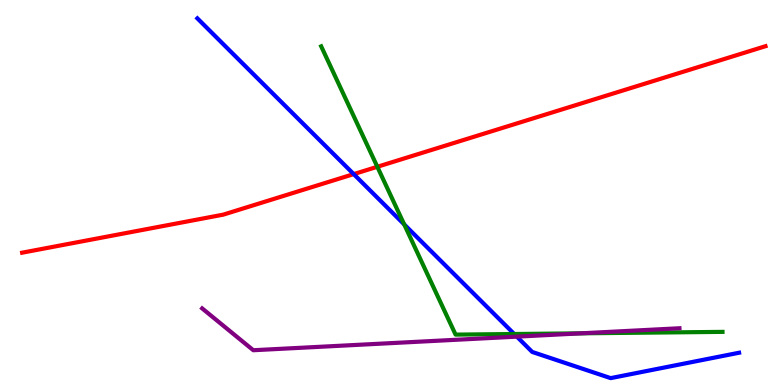[{'lines': ['blue', 'red'], 'intersections': [{'x': 4.56, 'y': 5.48}]}, {'lines': ['green', 'red'], 'intersections': [{'x': 4.87, 'y': 5.67}]}, {'lines': ['purple', 'red'], 'intersections': []}, {'lines': ['blue', 'green'], 'intersections': [{'x': 5.22, 'y': 4.17}, {'x': 6.64, 'y': 1.32}]}, {'lines': ['blue', 'purple'], 'intersections': [{'x': 6.67, 'y': 1.26}]}, {'lines': ['green', 'purple'], 'intersections': [{'x': 7.5, 'y': 1.34}]}]